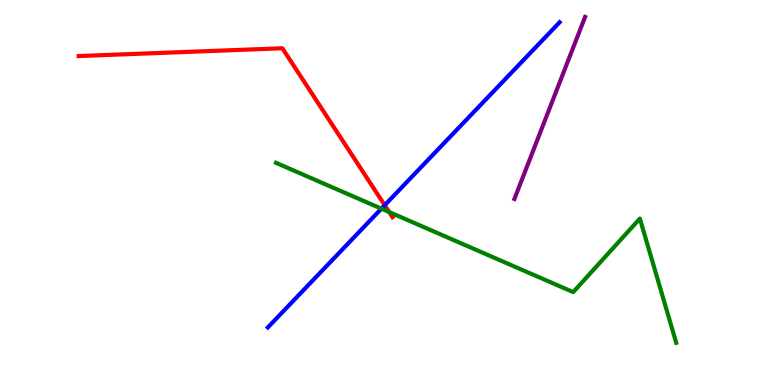[{'lines': ['blue', 'red'], 'intersections': [{'x': 4.96, 'y': 4.67}]}, {'lines': ['green', 'red'], 'intersections': [{'x': 5.02, 'y': 4.49}]}, {'lines': ['purple', 'red'], 'intersections': []}, {'lines': ['blue', 'green'], 'intersections': [{'x': 4.92, 'y': 4.58}]}, {'lines': ['blue', 'purple'], 'intersections': []}, {'lines': ['green', 'purple'], 'intersections': []}]